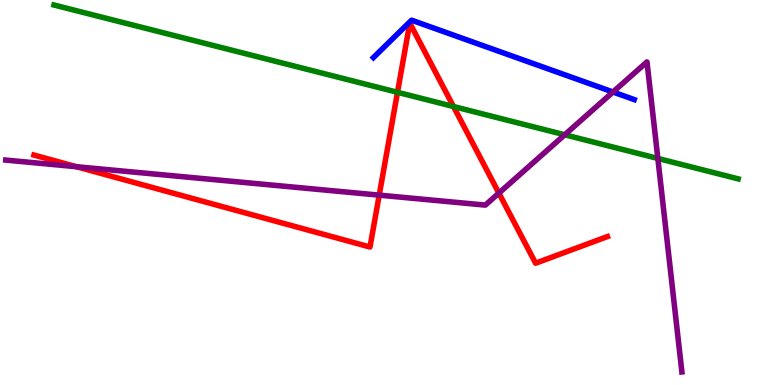[{'lines': ['blue', 'red'], 'intersections': []}, {'lines': ['green', 'red'], 'intersections': [{'x': 5.13, 'y': 7.6}, {'x': 5.85, 'y': 7.23}]}, {'lines': ['purple', 'red'], 'intersections': [{'x': 0.988, 'y': 5.67}, {'x': 4.89, 'y': 4.93}, {'x': 6.44, 'y': 4.98}]}, {'lines': ['blue', 'green'], 'intersections': []}, {'lines': ['blue', 'purple'], 'intersections': [{'x': 7.91, 'y': 7.61}]}, {'lines': ['green', 'purple'], 'intersections': [{'x': 7.29, 'y': 6.5}, {'x': 8.49, 'y': 5.88}]}]